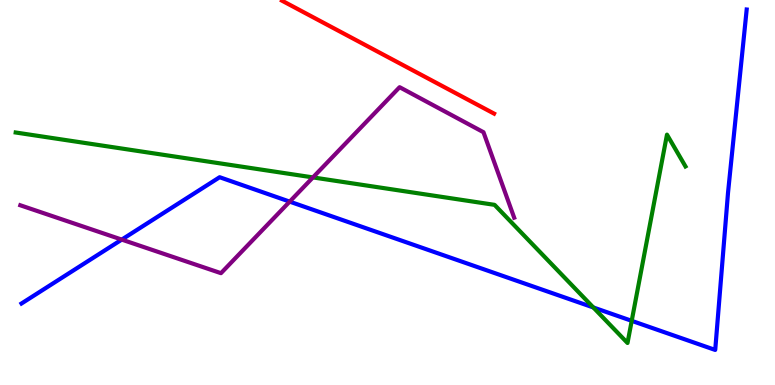[{'lines': ['blue', 'red'], 'intersections': []}, {'lines': ['green', 'red'], 'intersections': []}, {'lines': ['purple', 'red'], 'intersections': []}, {'lines': ['blue', 'green'], 'intersections': [{'x': 7.66, 'y': 2.01}, {'x': 8.15, 'y': 1.67}]}, {'lines': ['blue', 'purple'], 'intersections': [{'x': 1.57, 'y': 3.78}, {'x': 3.74, 'y': 4.76}]}, {'lines': ['green', 'purple'], 'intersections': [{'x': 4.04, 'y': 5.39}]}]